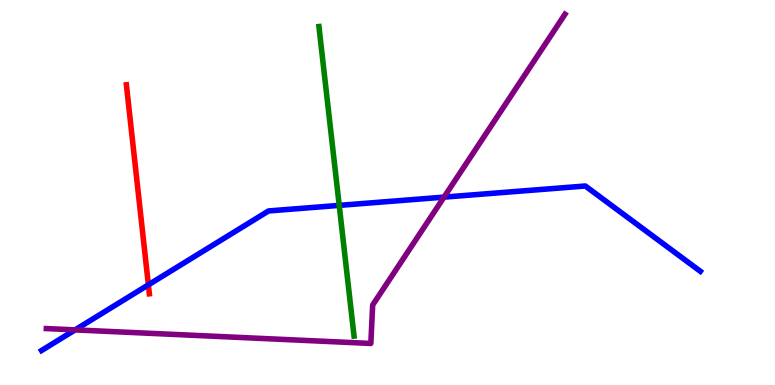[{'lines': ['blue', 'red'], 'intersections': [{'x': 1.91, 'y': 2.6}]}, {'lines': ['green', 'red'], 'intersections': []}, {'lines': ['purple', 'red'], 'intersections': []}, {'lines': ['blue', 'green'], 'intersections': [{'x': 4.38, 'y': 4.67}]}, {'lines': ['blue', 'purple'], 'intersections': [{'x': 0.969, 'y': 1.43}, {'x': 5.73, 'y': 4.88}]}, {'lines': ['green', 'purple'], 'intersections': []}]